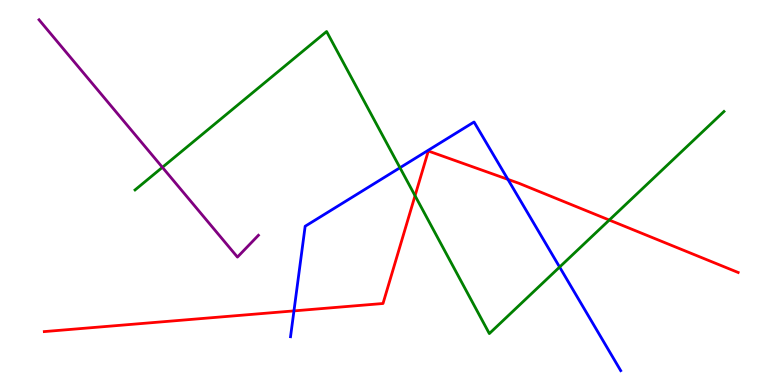[{'lines': ['blue', 'red'], 'intersections': [{'x': 3.79, 'y': 1.93}, {'x': 6.55, 'y': 5.34}]}, {'lines': ['green', 'red'], 'intersections': [{'x': 5.36, 'y': 4.92}, {'x': 7.86, 'y': 4.28}]}, {'lines': ['purple', 'red'], 'intersections': []}, {'lines': ['blue', 'green'], 'intersections': [{'x': 5.16, 'y': 5.64}, {'x': 7.22, 'y': 3.06}]}, {'lines': ['blue', 'purple'], 'intersections': []}, {'lines': ['green', 'purple'], 'intersections': [{'x': 2.1, 'y': 5.65}]}]